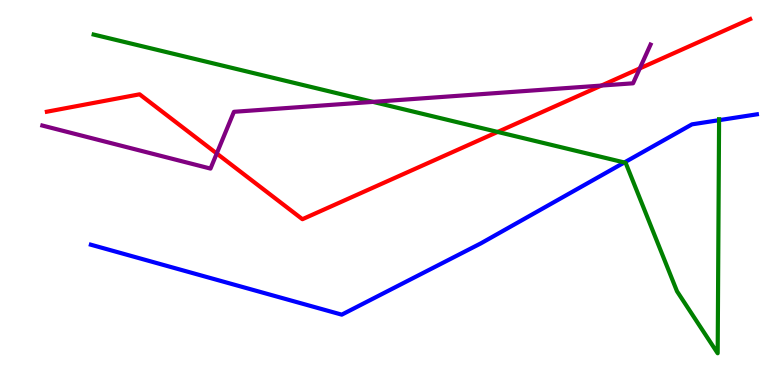[{'lines': ['blue', 'red'], 'intersections': []}, {'lines': ['green', 'red'], 'intersections': [{'x': 6.42, 'y': 6.57}]}, {'lines': ['purple', 'red'], 'intersections': [{'x': 2.8, 'y': 6.01}, {'x': 7.76, 'y': 7.78}, {'x': 8.26, 'y': 8.22}]}, {'lines': ['blue', 'green'], 'intersections': [{'x': 8.06, 'y': 5.78}, {'x': 9.28, 'y': 6.88}]}, {'lines': ['blue', 'purple'], 'intersections': []}, {'lines': ['green', 'purple'], 'intersections': [{'x': 4.81, 'y': 7.35}]}]